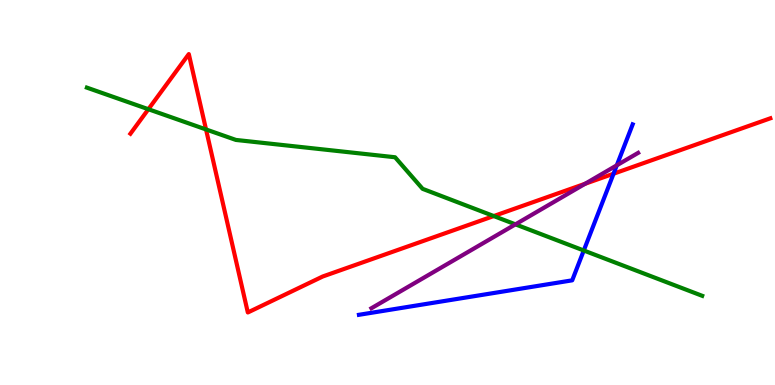[{'lines': ['blue', 'red'], 'intersections': [{'x': 7.92, 'y': 5.49}]}, {'lines': ['green', 'red'], 'intersections': [{'x': 1.91, 'y': 7.16}, {'x': 2.66, 'y': 6.64}, {'x': 6.37, 'y': 4.39}]}, {'lines': ['purple', 'red'], 'intersections': [{'x': 7.55, 'y': 5.23}]}, {'lines': ['blue', 'green'], 'intersections': [{'x': 7.53, 'y': 3.49}]}, {'lines': ['blue', 'purple'], 'intersections': [{'x': 7.96, 'y': 5.71}]}, {'lines': ['green', 'purple'], 'intersections': [{'x': 6.65, 'y': 4.17}]}]